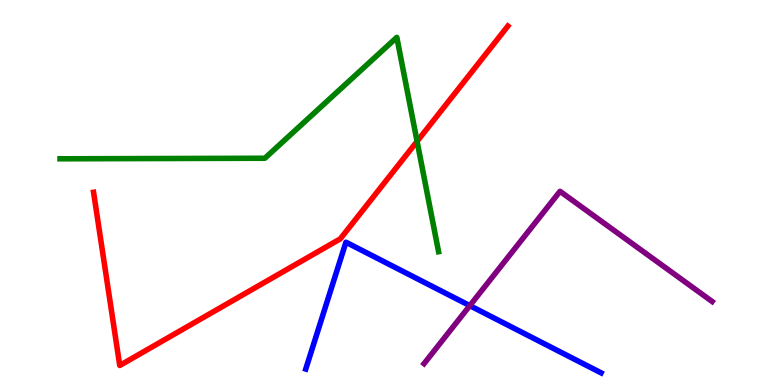[{'lines': ['blue', 'red'], 'intersections': []}, {'lines': ['green', 'red'], 'intersections': [{'x': 5.38, 'y': 6.33}]}, {'lines': ['purple', 'red'], 'intersections': []}, {'lines': ['blue', 'green'], 'intersections': []}, {'lines': ['blue', 'purple'], 'intersections': [{'x': 6.06, 'y': 2.06}]}, {'lines': ['green', 'purple'], 'intersections': []}]